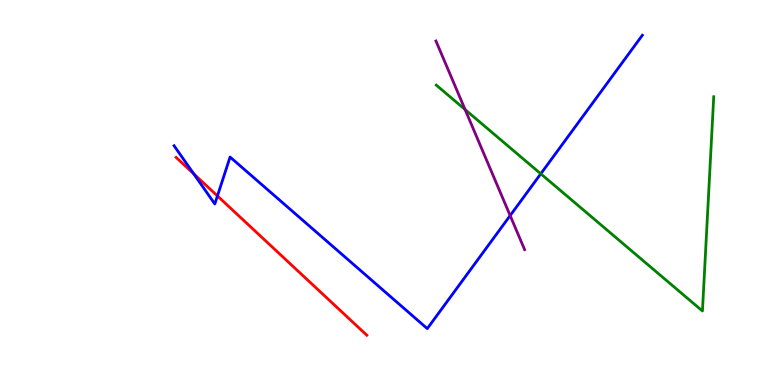[{'lines': ['blue', 'red'], 'intersections': [{'x': 2.5, 'y': 5.49}, {'x': 2.81, 'y': 4.91}]}, {'lines': ['green', 'red'], 'intersections': []}, {'lines': ['purple', 'red'], 'intersections': []}, {'lines': ['blue', 'green'], 'intersections': [{'x': 6.98, 'y': 5.49}]}, {'lines': ['blue', 'purple'], 'intersections': [{'x': 6.58, 'y': 4.4}]}, {'lines': ['green', 'purple'], 'intersections': [{'x': 6.0, 'y': 7.15}]}]